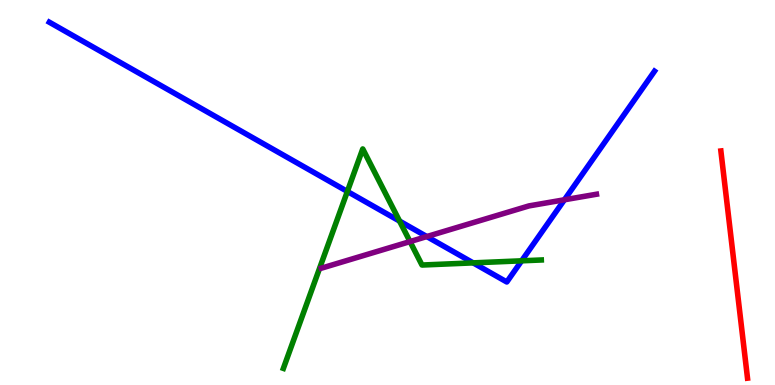[{'lines': ['blue', 'red'], 'intersections': []}, {'lines': ['green', 'red'], 'intersections': []}, {'lines': ['purple', 'red'], 'intersections': []}, {'lines': ['blue', 'green'], 'intersections': [{'x': 4.48, 'y': 5.03}, {'x': 5.16, 'y': 4.26}, {'x': 6.11, 'y': 3.17}, {'x': 6.73, 'y': 3.23}]}, {'lines': ['blue', 'purple'], 'intersections': [{'x': 5.51, 'y': 3.86}, {'x': 7.28, 'y': 4.81}]}, {'lines': ['green', 'purple'], 'intersections': [{'x': 5.29, 'y': 3.72}]}]